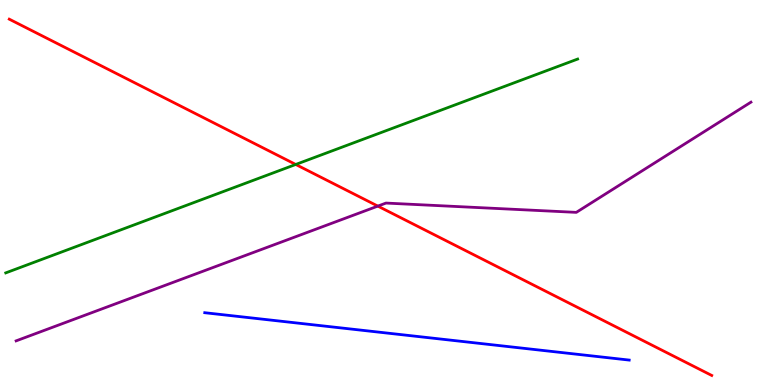[{'lines': ['blue', 'red'], 'intersections': []}, {'lines': ['green', 'red'], 'intersections': [{'x': 3.82, 'y': 5.73}]}, {'lines': ['purple', 'red'], 'intersections': [{'x': 4.88, 'y': 4.65}]}, {'lines': ['blue', 'green'], 'intersections': []}, {'lines': ['blue', 'purple'], 'intersections': []}, {'lines': ['green', 'purple'], 'intersections': []}]